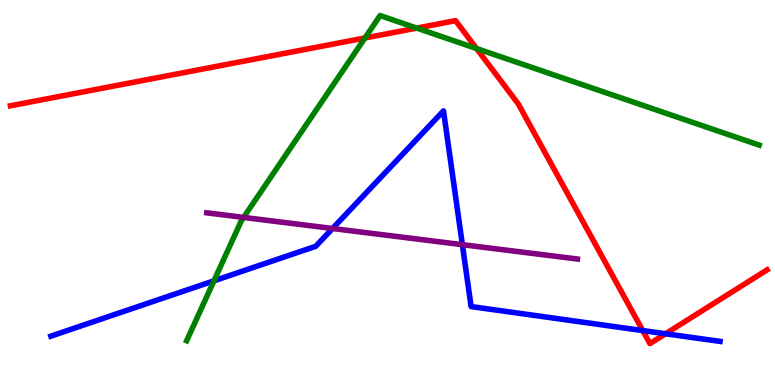[{'lines': ['blue', 'red'], 'intersections': [{'x': 8.29, 'y': 1.41}, {'x': 8.59, 'y': 1.33}]}, {'lines': ['green', 'red'], 'intersections': [{'x': 4.71, 'y': 9.01}, {'x': 5.38, 'y': 9.27}, {'x': 6.15, 'y': 8.74}]}, {'lines': ['purple', 'red'], 'intersections': []}, {'lines': ['blue', 'green'], 'intersections': [{'x': 2.76, 'y': 2.71}]}, {'lines': ['blue', 'purple'], 'intersections': [{'x': 4.29, 'y': 4.07}, {'x': 5.97, 'y': 3.64}]}, {'lines': ['green', 'purple'], 'intersections': [{'x': 3.14, 'y': 4.35}]}]